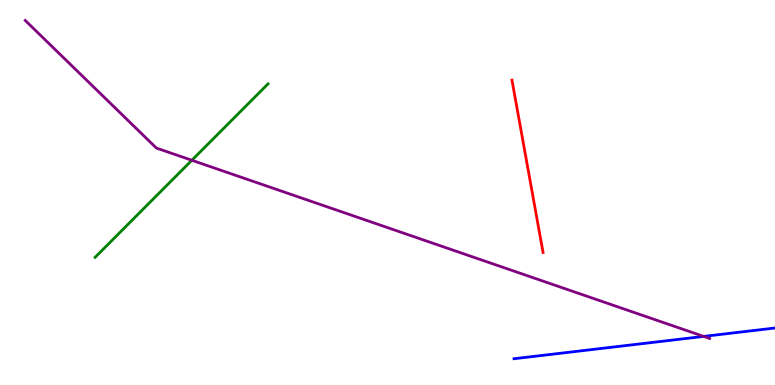[{'lines': ['blue', 'red'], 'intersections': []}, {'lines': ['green', 'red'], 'intersections': []}, {'lines': ['purple', 'red'], 'intersections': []}, {'lines': ['blue', 'green'], 'intersections': []}, {'lines': ['blue', 'purple'], 'intersections': [{'x': 9.08, 'y': 1.26}]}, {'lines': ['green', 'purple'], 'intersections': [{'x': 2.48, 'y': 5.84}]}]